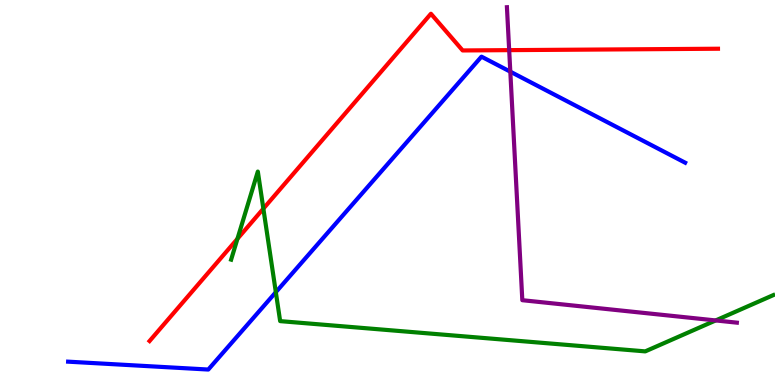[{'lines': ['blue', 'red'], 'intersections': []}, {'lines': ['green', 'red'], 'intersections': [{'x': 3.06, 'y': 3.8}, {'x': 3.4, 'y': 4.58}]}, {'lines': ['purple', 'red'], 'intersections': [{'x': 6.57, 'y': 8.7}]}, {'lines': ['blue', 'green'], 'intersections': [{'x': 3.56, 'y': 2.41}]}, {'lines': ['blue', 'purple'], 'intersections': [{'x': 6.58, 'y': 8.14}]}, {'lines': ['green', 'purple'], 'intersections': [{'x': 9.23, 'y': 1.68}]}]